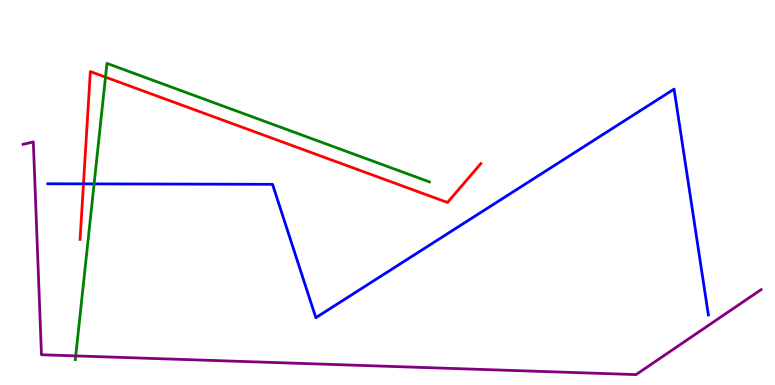[{'lines': ['blue', 'red'], 'intersections': [{'x': 1.08, 'y': 5.22}]}, {'lines': ['green', 'red'], 'intersections': [{'x': 1.36, 'y': 8.0}]}, {'lines': ['purple', 'red'], 'intersections': []}, {'lines': ['blue', 'green'], 'intersections': [{'x': 1.21, 'y': 5.22}]}, {'lines': ['blue', 'purple'], 'intersections': []}, {'lines': ['green', 'purple'], 'intersections': [{'x': 0.977, 'y': 0.756}]}]